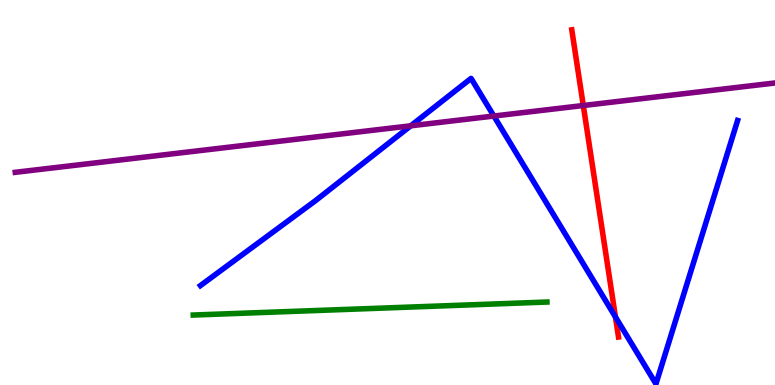[{'lines': ['blue', 'red'], 'intersections': [{'x': 7.94, 'y': 1.77}]}, {'lines': ['green', 'red'], 'intersections': []}, {'lines': ['purple', 'red'], 'intersections': [{'x': 7.53, 'y': 7.26}]}, {'lines': ['blue', 'green'], 'intersections': []}, {'lines': ['blue', 'purple'], 'intersections': [{'x': 5.3, 'y': 6.73}, {'x': 6.37, 'y': 6.99}]}, {'lines': ['green', 'purple'], 'intersections': []}]